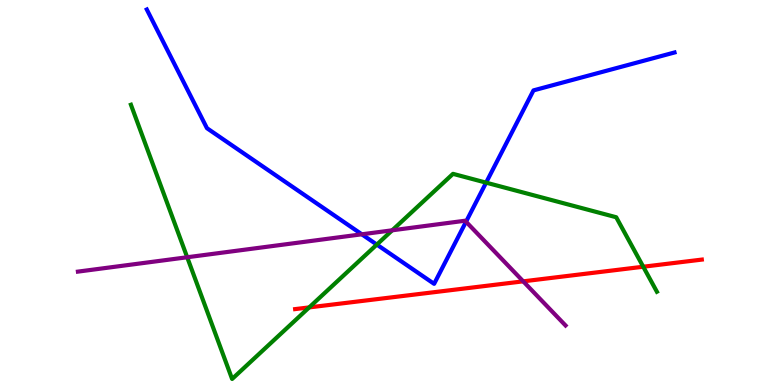[{'lines': ['blue', 'red'], 'intersections': []}, {'lines': ['green', 'red'], 'intersections': [{'x': 3.99, 'y': 2.02}, {'x': 8.3, 'y': 3.07}]}, {'lines': ['purple', 'red'], 'intersections': [{'x': 6.75, 'y': 2.69}]}, {'lines': ['blue', 'green'], 'intersections': [{'x': 4.86, 'y': 3.65}, {'x': 6.27, 'y': 5.26}]}, {'lines': ['blue', 'purple'], 'intersections': [{'x': 4.67, 'y': 3.91}, {'x': 6.01, 'y': 4.24}]}, {'lines': ['green', 'purple'], 'intersections': [{'x': 2.42, 'y': 3.32}, {'x': 5.06, 'y': 4.02}]}]